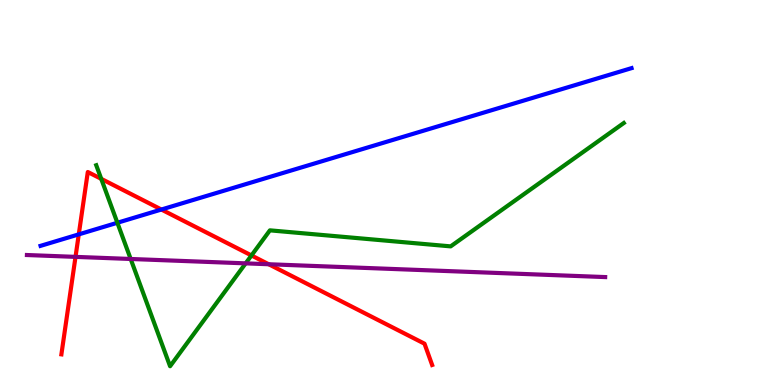[{'lines': ['blue', 'red'], 'intersections': [{'x': 1.02, 'y': 3.91}, {'x': 2.08, 'y': 4.56}]}, {'lines': ['green', 'red'], 'intersections': [{'x': 1.31, 'y': 5.35}, {'x': 3.24, 'y': 3.36}]}, {'lines': ['purple', 'red'], 'intersections': [{'x': 0.974, 'y': 3.33}, {'x': 3.47, 'y': 3.14}]}, {'lines': ['blue', 'green'], 'intersections': [{'x': 1.51, 'y': 4.21}]}, {'lines': ['blue', 'purple'], 'intersections': []}, {'lines': ['green', 'purple'], 'intersections': [{'x': 1.69, 'y': 3.27}, {'x': 3.17, 'y': 3.16}]}]